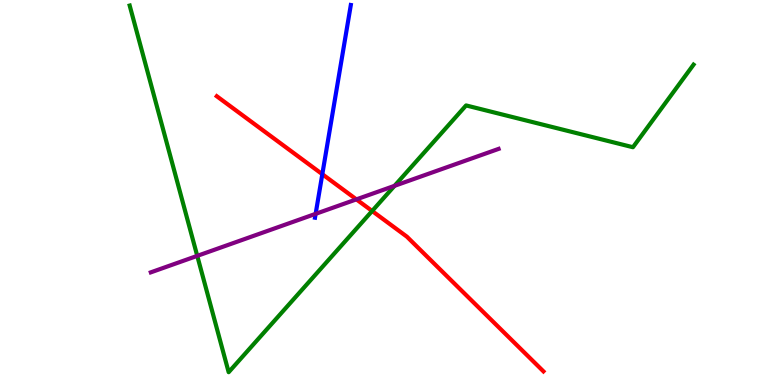[{'lines': ['blue', 'red'], 'intersections': [{'x': 4.16, 'y': 5.48}]}, {'lines': ['green', 'red'], 'intersections': [{'x': 4.8, 'y': 4.52}]}, {'lines': ['purple', 'red'], 'intersections': [{'x': 4.6, 'y': 4.82}]}, {'lines': ['blue', 'green'], 'intersections': []}, {'lines': ['blue', 'purple'], 'intersections': [{'x': 4.07, 'y': 4.45}]}, {'lines': ['green', 'purple'], 'intersections': [{'x': 2.55, 'y': 3.35}, {'x': 5.09, 'y': 5.17}]}]